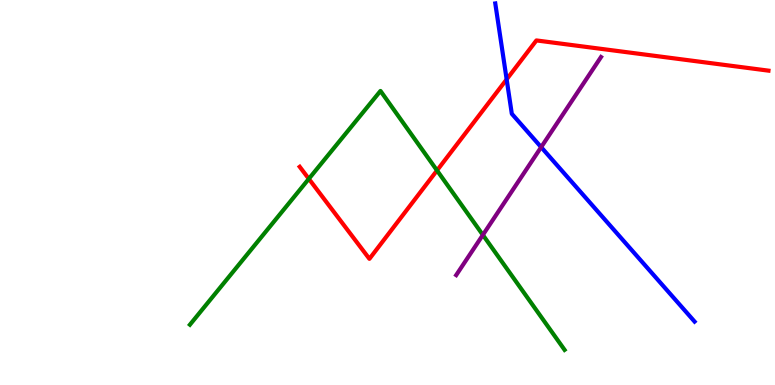[{'lines': ['blue', 'red'], 'intersections': [{'x': 6.54, 'y': 7.94}]}, {'lines': ['green', 'red'], 'intersections': [{'x': 3.98, 'y': 5.36}, {'x': 5.64, 'y': 5.57}]}, {'lines': ['purple', 'red'], 'intersections': []}, {'lines': ['blue', 'green'], 'intersections': []}, {'lines': ['blue', 'purple'], 'intersections': [{'x': 6.98, 'y': 6.18}]}, {'lines': ['green', 'purple'], 'intersections': [{'x': 6.23, 'y': 3.9}]}]